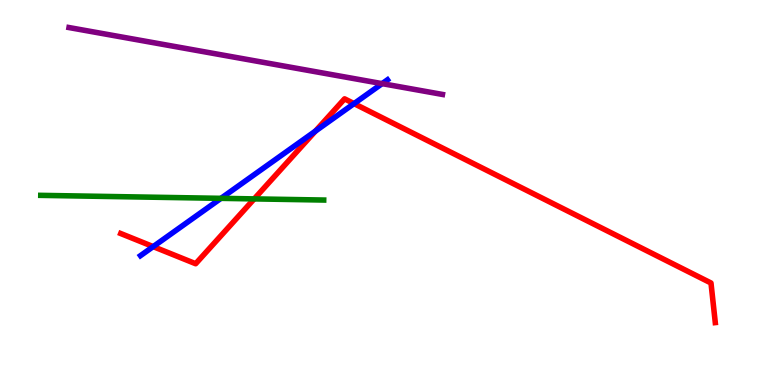[{'lines': ['blue', 'red'], 'intersections': [{'x': 1.98, 'y': 3.59}, {'x': 4.07, 'y': 6.6}, {'x': 4.57, 'y': 7.31}]}, {'lines': ['green', 'red'], 'intersections': [{'x': 3.28, 'y': 4.83}]}, {'lines': ['purple', 'red'], 'intersections': []}, {'lines': ['blue', 'green'], 'intersections': [{'x': 2.85, 'y': 4.85}]}, {'lines': ['blue', 'purple'], 'intersections': [{'x': 4.93, 'y': 7.83}]}, {'lines': ['green', 'purple'], 'intersections': []}]